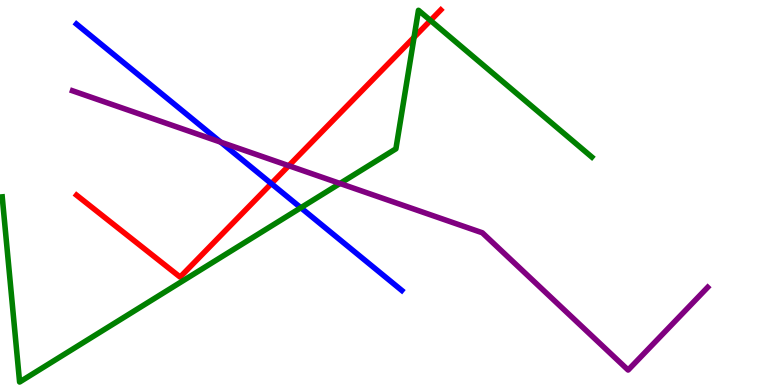[{'lines': ['blue', 'red'], 'intersections': [{'x': 3.5, 'y': 5.23}]}, {'lines': ['green', 'red'], 'intersections': [{'x': 5.34, 'y': 9.03}, {'x': 5.55, 'y': 9.47}]}, {'lines': ['purple', 'red'], 'intersections': [{'x': 3.73, 'y': 5.7}]}, {'lines': ['blue', 'green'], 'intersections': [{'x': 3.88, 'y': 4.6}]}, {'lines': ['blue', 'purple'], 'intersections': [{'x': 2.85, 'y': 6.31}]}, {'lines': ['green', 'purple'], 'intersections': [{'x': 4.39, 'y': 5.23}]}]